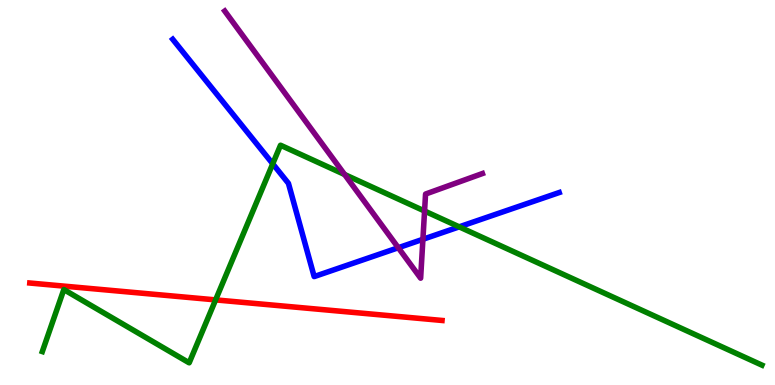[{'lines': ['blue', 'red'], 'intersections': []}, {'lines': ['green', 'red'], 'intersections': [{'x': 2.78, 'y': 2.21}]}, {'lines': ['purple', 'red'], 'intersections': []}, {'lines': ['blue', 'green'], 'intersections': [{'x': 3.52, 'y': 5.75}, {'x': 5.93, 'y': 4.11}]}, {'lines': ['blue', 'purple'], 'intersections': [{'x': 5.14, 'y': 3.57}, {'x': 5.46, 'y': 3.78}]}, {'lines': ['green', 'purple'], 'intersections': [{'x': 4.45, 'y': 5.47}, {'x': 5.48, 'y': 4.52}]}]